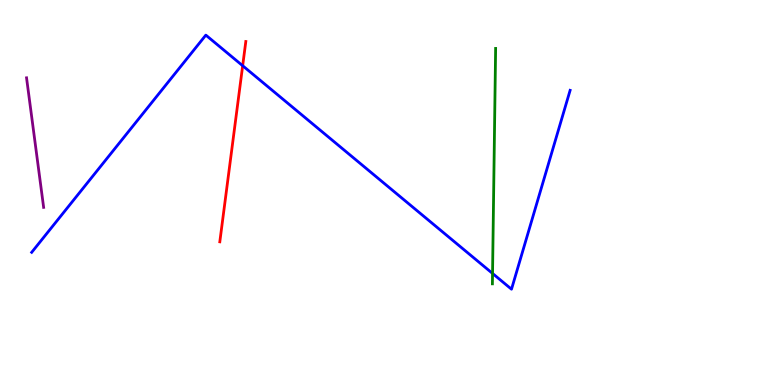[{'lines': ['blue', 'red'], 'intersections': [{'x': 3.13, 'y': 8.29}]}, {'lines': ['green', 'red'], 'intersections': []}, {'lines': ['purple', 'red'], 'intersections': []}, {'lines': ['blue', 'green'], 'intersections': [{'x': 6.36, 'y': 2.9}]}, {'lines': ['blue', 'purple'], 'intersections': []}, {'lines': ['green', 'purple'], 'intersections': []}]